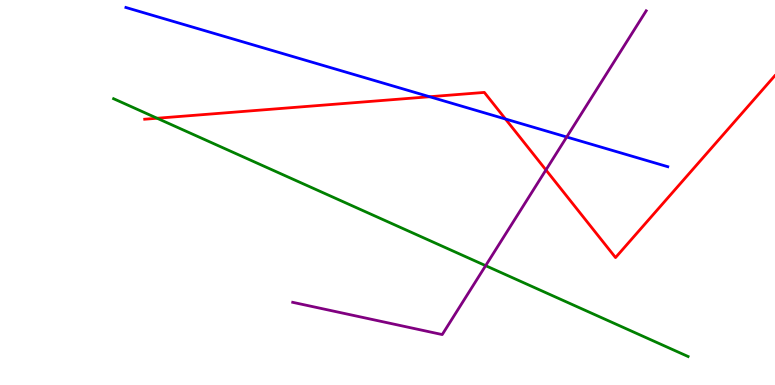[{'lines': ['blue', 'red'], 'intersections': [{'x': 5.54, 'y': 7.49}, {'x': 6.52, 'y': 6.91}]}, {'lines': ['green', 'red'], 'intersections': [{'x': 2.03, 'y': 6.93}]}, {'lines': ['purple', 'red'], 'intersections': [{'x': 7.04, 'y': 5.59}]}, {'lines': ['blue', 'green'], 'intersections': []}, {'lines': ['blue', 'purple'], 'intersections': [{'x': 7.31, 'y': 6.44}]}, {'lines': ['green', 'purple'], 'intersections': [{'x': 6.27, 'y': 3.1}]}]